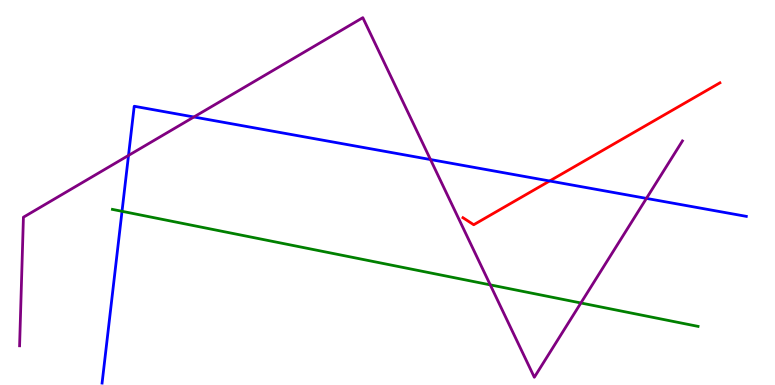[{'lines': ['blue', 'red'], 'intersections': [{'x': 7.09, 'y': 5.3}]}, {'lines': ['green', 'red'], 'intersections': []}, {'lines': ['purple', 'red'], 'intersections': []}, {'lines': ['blue', 'green'], 'intersections': [{'x': 1.57, 'y': 4.51}]}, {'lines': ['blue', 'purple'], 'intersections': [{'x': 1.66, 'y': 5.96}, {'x': 2.5, 'y': 6.96}, {'x': 5.55, 'y': 5.86}, {'x': 8.34, 'y': 4.85}]}, {'lines': ['green', 'purple'], 'intersections': [{'x': 6.33, 'y': 2.6}, {'x': 7.5, 'y': 2.13}]}]